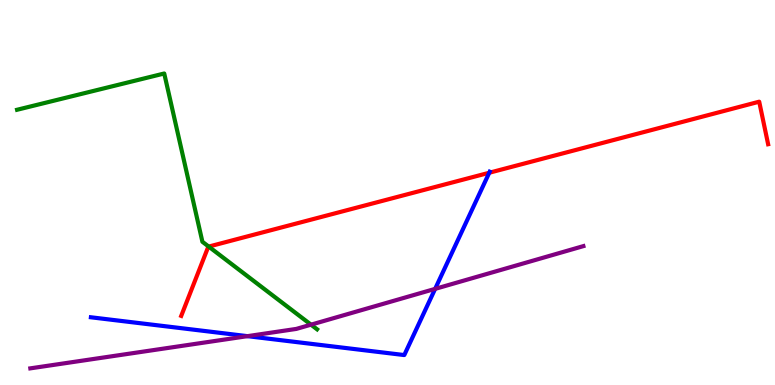[{'lines': ['blue', 'red'], 'intersections': [{'x': 6.31, 'y': 5.51}]}, {'lines': ['green', 'red'], 'intersections': [{'x': 2.69, 'y': 3.6}]}, {'lines': ['purple', 'red'], 'intersections': []}, {'lines': ['blue', 'green'], 'intersections': []}, {'lines': ['blue', 'purple'], 'intersections': [{'x': 3.19, 'y': 1.27}, {'x': 5.61, 'y': 2.5}]}, {'lines': ['green', 'purple'], 'intersections': [{'x': 4.01, 'y': 1.57}]}]